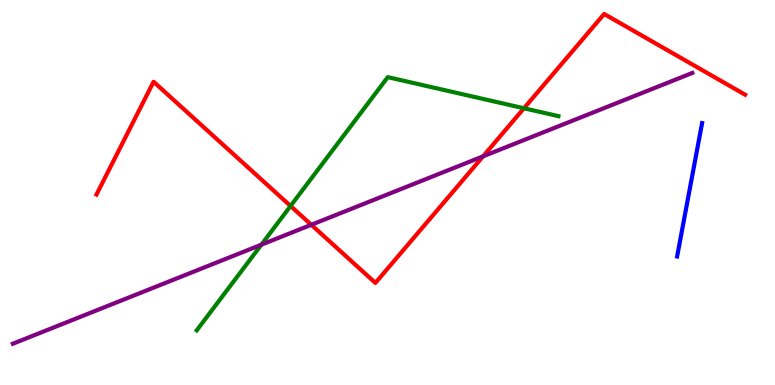[{'lines': ['blue', 'red'], 'intersections': []}, {'lines': ['green', 'red'], 'intersections': [{'x': 3.75, 'y': 4.65}, {'x': 6.76, 'y': 7.19}]}, {'lines': ['purple', 'red'], 'intersections': [{'x': 4.02, 'y': 4.16}, {'x': 6.23, 'y': 5.94}]}, {'lines': ['blue', 'green'], 'intersections': []}, {'lines': ['blue', 'purple'], 'intersections': []}, {'lines': ['green', 'purple'], 'intersections': [{'x': 3.37, 'y': 3.64}]}]